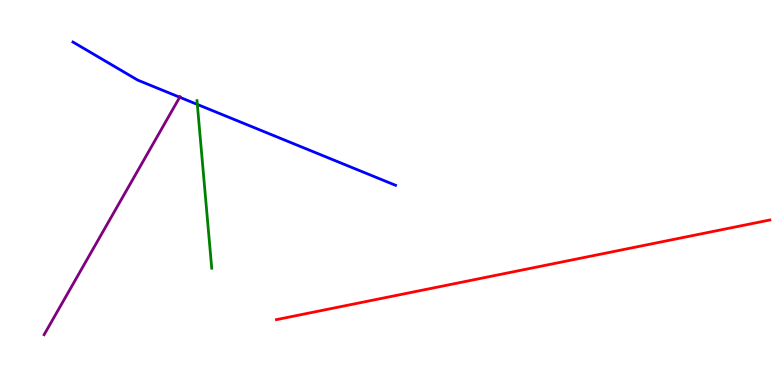[{'lines': ['blue', 'red'], 'intersections': []}, {'lines': ['green', 'red'], 'intersections': []}, {'lines': ['purple', 'red'], 'intersections': []}, {'lines': ['blue', 'green'], 'intersections': [{'x': 2.55, 'y': 7.29}]}, {'lines': ['blue', 'purple'], 'intersections': [{'x': 2.32, 'y': 7.47}]}, {'lines': ['green', 'purple'], 'intersections': []}]